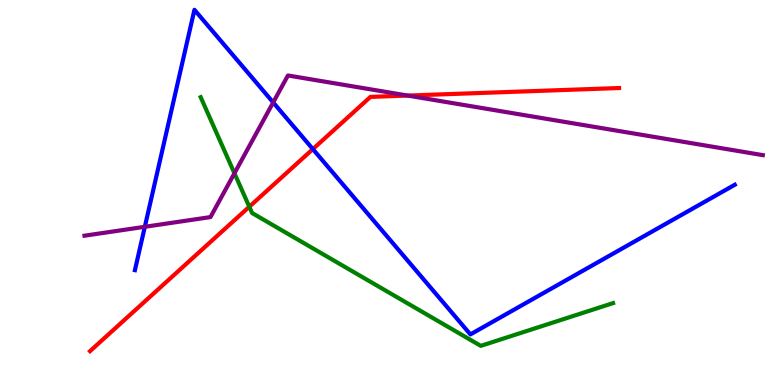[{'lines': ['blue', 'red'], 'intersections': [{'x': 4.04, 'y': 6.13}]}, {'lines': ['green', 'red'], 'intersections': [{'x': 3.22, 'y': 4.63}]}, {'lines': ['purple', 'red'], 'intersections': [{'x': 5.26, 'y': 7.52}]}, {'lines': ['blue', 'green'], 'intersections': []}, {'lines': ['blue', 'purple'], 'intersections': [{'x': 1.87, 'y': 4.11}, {'x': 3.53, 'y': 7.34}]}, {'lines': ['green', 'purple'], 'intersections': [{'x': 3.03, 'y': 5.5}]}]